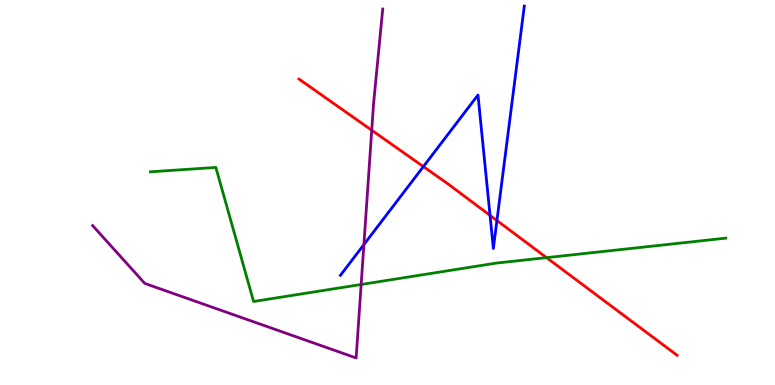[{'lines': ['blue', 'red'], 'intersections': [{'x': 5.46, 'y': 5.67}, {'x': 6.32, 'y': 4.41}, {'x': 6.41, 'y': 4.27}]}, {'lines': ['green', 'red'], 'intersections': [{'x': 7.05, 'y': 3.31}]}, {'lines': ['purple', 'red'], 'intersections': [{'x': 4.8, 'y': 6.62}]}, {'lines': ['blue', 'green'], 'intersections': []}, {'lines': ['blue', 'purple'], 'intersections': [{'x': 4.7, 'y': 3.65}]}, {'lines': ['green', 'purple'], 'intersections': [{'x': 4.66, 'y': 2.61}]}]